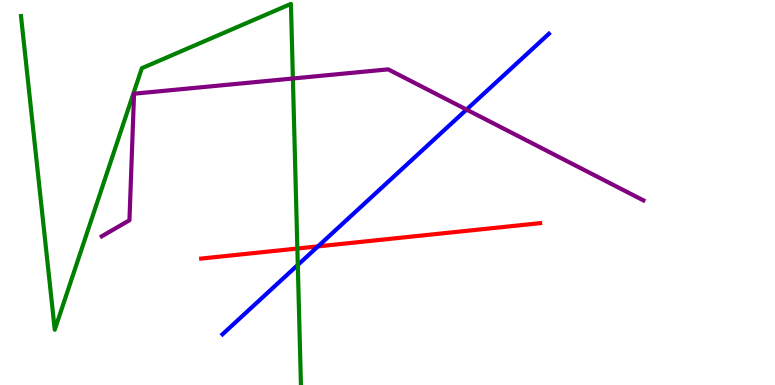[{'lines': ['blue', 'red'], 'intersections': [{'x': 4.1, 'y': 3.6}]}, {'lines': ['green', 'red'], 'intersections': [{'x': 3.84, 'y': 3.54}]}, {'lines': ['purple', 'red'], 'intersections': []}, {'lines': ['blue', 'green'], 'intersections': [{'x': 3.84, 'y': 3.12}]}, {'lines': ['blue', 'purple'], 'intersections': [{'x': 6.02, 'y': 7.15}]}, {'lines': ['green', 'purple'], 'intersections': [{'x': 3.78, 'y': 7.96}]}]